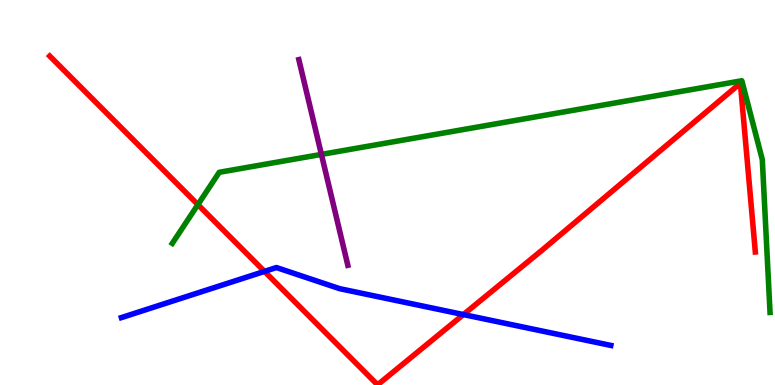[{'lines': ['blue', 'red'], 'intersections': [{'x': 3.41, 'y': 2.95}, {'x': 5.98, 'y': 1.83}]}, {'lines': ['green', 'red'], 'intersections': [{'x': 2.55, 'y': 4.69}]}, {'lines': ['purple', 'red'], 'intersections': []}, {'lines': ['blue', 'green'], 'intersections': []}, {'lines': ['blue', 'purple'], 'intersections': []}, {'lines': ['green', 'purple'], 'intersections': [{'x': 4.15, 'y': 5.99}]}]